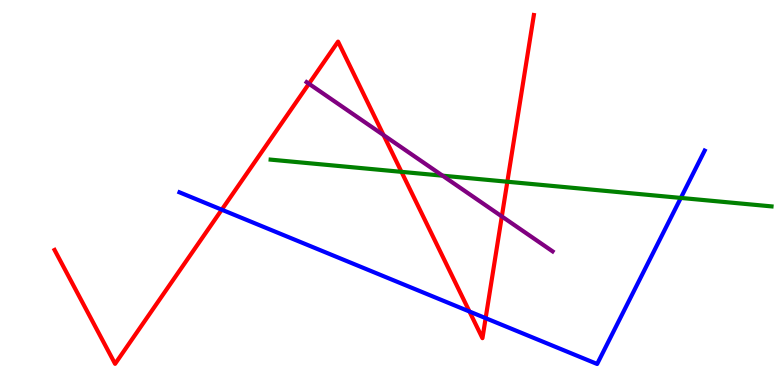[{'lines': ['blue', 'red'], 'intersections': [{'x': 2.86, 'y': 4.55}, {'x': 6.06, 'y': 1.91}, {'x': 6.27, 'y': 1.74}]}, {'lines': ['green', 'red'], 'intersections': [{'x': 5.18, 'y': 5.54}, {'x': 6.55, 'y': 5.28}]}, {'lines': ['purple', 'red'], 'intersections': [{'x': 3.99, 'y': 7.82}, {'x': 4.95, 'y': 6.49}, {'x': 6.48, 'y': 4.38}]}, {'lines': ['blue', 'green'], 'intersections': [{'x': 8.78, 'y': 4.86}]}, {'lines': ['blue', 'purple'], 'intersections': []}, {'lines': ['green', 'purple'], 'intersections': [{'x': 5.71, 'y': 5.44}]}]